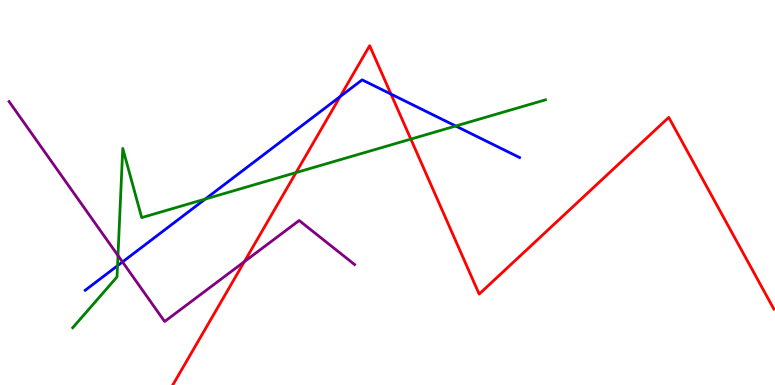[{'lines': ['blue', 'red'], 'intersections': [{'x': 4.39, 'y': 7.49}, {'x': 5.05, 'y': 7.56}]}, {'lines': ['green', 'red'], 'intersections': [{'x': 3.82, 'y': 5.52}, {'x': 5.3, 'y': 6.39}]}, {'lines': ['purple', 'red'], 'intersections': [{'x': 3.15, 'y': 3.2}]}, {'lines': ['blue', 'green'], 'intersections': [{'x': 1.52, 'y': 3.1}, {'x': 2.65, 'y': 4.83}, {'x': 5.88, 'y': 6.73}]}, {'lines': ['blue', 'purple'], 'intersections': [{'x': 1.58, 'y': 3.2}]}, {'lines': ['green', 'purple'], 'intersections': [{'x': 1.52, 'y': 3.36}]}]